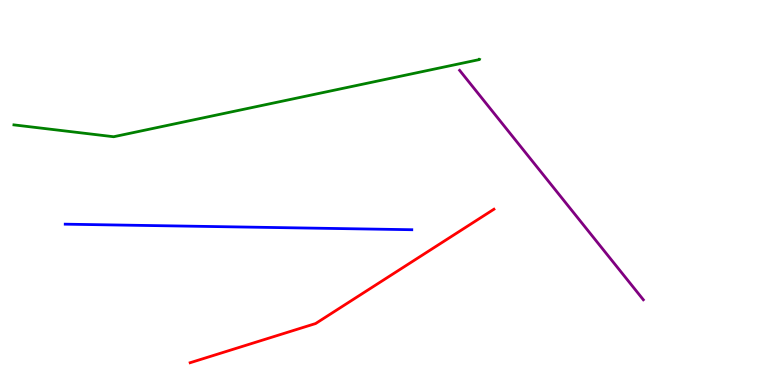[{'lines': ['blue', 'red'], 'intersections': []}, {'lines': ['green', 'red'], 'intersections': []}, {'lines': ['purple', 'red'], 'intersections': []}, {'lines': ['blue', 'green'], 'intersections': []}, {'lines': ['blue', 'purple'], 'intersections': []}, {'lines': ['green', 'purple'], 'intersections': []}]